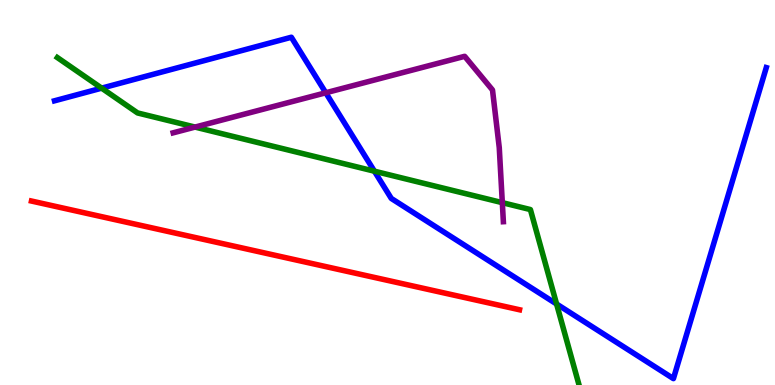[{'lines': ['blue', 'red'], 'intersections': []}, {'lines': ['green', 'red'], 'intersections': []}, {'lines': ['purple', 'red'], 'intersections': []}, {'lines': ['blue', 'green'], 'intersections': [{'x': 1.31, 'y': 7.71}, {'x': 4.83, 'y': 5.55}, {'x': 7.18, 'y': 2.1}]}, {'lines': ['blue', 'purple'], 'intersections': [{'x': 4.2, 'y': 7.59}]}, {'lines': ['green', 'purple'], 'intersections': [{'x': 2.52, 'y': 6.7}, {'x': 6.48, 'y': 4.74}]}]